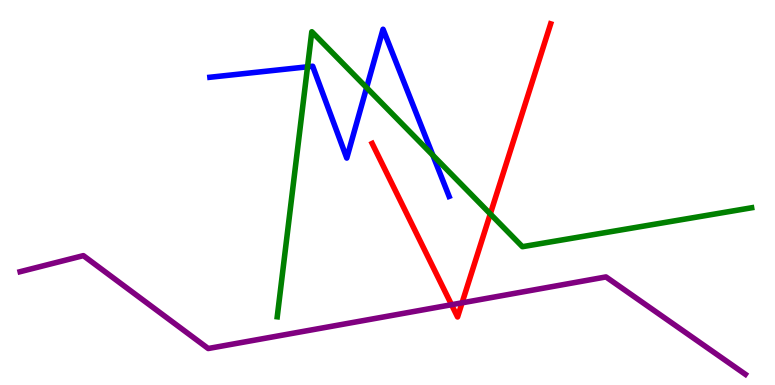[{'lines': ['blue', 'red'], 'intersections': []}, {'lines': ['green', 'red'], 'intersections': [{'x': 6.33, 'y': 4.44}]}, {'lines': ['purple', 'red'], 'intersections': [{'x': 5.83, 'y': 2.09}, {'x': 5.96, 'y': 2.13}]}, {'lines': ['blue', 'green'], 'intersections': [{'x': 3.97, 'y': 8.27}, {'x': 4.73, 'y': 7.72}, {'x': 5.59, 'y': 5.97}]}, {'lines': ['blue', 'purple'], 'intersections': []}, {'lines': ['green', 'purple'], 'intersections': []}]